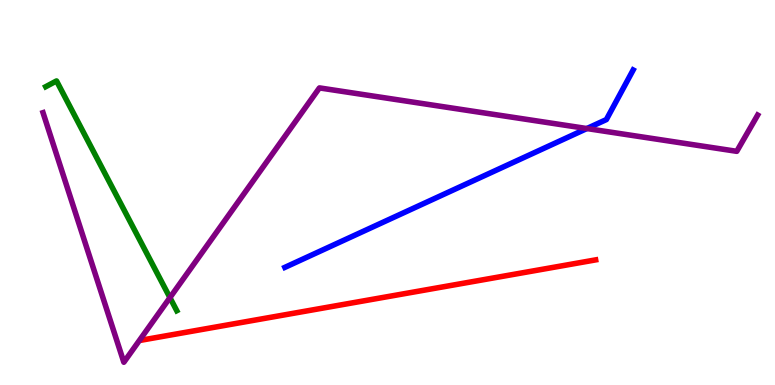[{'lines': ['blue', 'red'], 'intersections': []}, {'lines': ['green', 'red'], 'intersections': []}, {'lines': ['purple', 'red'], 'intersections': []}, {'lines': ['blue', 'green'], 'intersections': []}, {'lines': ['blue', 'purple'], 'intersections': [{'x': 7.57, 'y': 6.66}]}, {'lines': ['green', 'purple'], 'intersections': [{'x': 2.19, 'y': 2.27}]}]